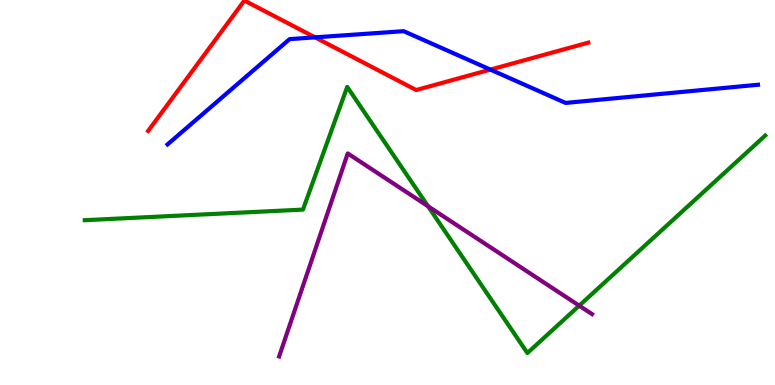[{'lines': ['blue', 'red'], 'intersections': [{'x': 4.06, 'y': 9.03}, {'x': 6.33, 'y': 8.19}]}, {'lines': ['green', 'red'], 'intersections': []}, {'lines': ['purple', 'red'], 'intersections': []}, {'lines': ['blue', 'green'], 'intersections': []}, {'lines': ['blue', 'purple'], 'intersections': []}, {'lines': ['green', 'purple'], 'intersections': [{'x': 5.52, 'y': 4.64}, {'x': 7.47, 'y': 2.06}]}]